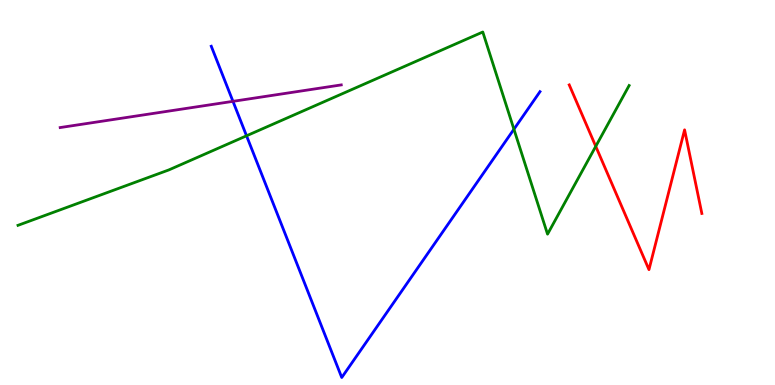[{'lines': ['blue', 'red'], 'intersections': []}, {'lines': ['green', 'red'], 'intersections': [{'x': 7.69, 'y': 6.2}]}, {'lines': ['purple', 'red'], 'intersections': []}, {'lines': ['blue', 'green'], 'intersections': [{'x': 3.18, 'y': 6.47}, {'x': 6.63, 'y': 6.64}]}, {'lines': ['blue', 'purple'], 'intersections': [{'x': 3.01, 'y': 7.37}]}, {'lines': ['green', 'purple'], 'intersections': []}]